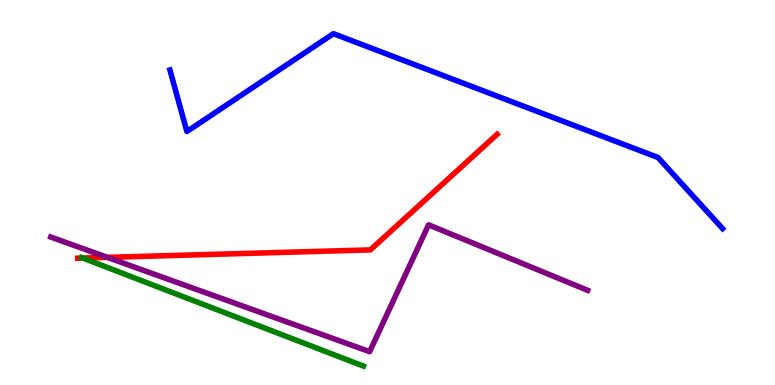[{'lines': ['blue', 'red'], 'intersections': []}, {'lines': ['green', 'red'], 'intersections': [{'x': 1.07, 'y': 3.3}]}, {'lines': ['purple', 'red'], 'intersections': [{'x': 1.38, 'y': 3.32}]}, {'lines': ['blue', 'green'], 'intersections': []}, {'lines': ['blue', 'purple'], 'intersections': []}, {'lines': ['green', 'purple'], 'intersections': []}]